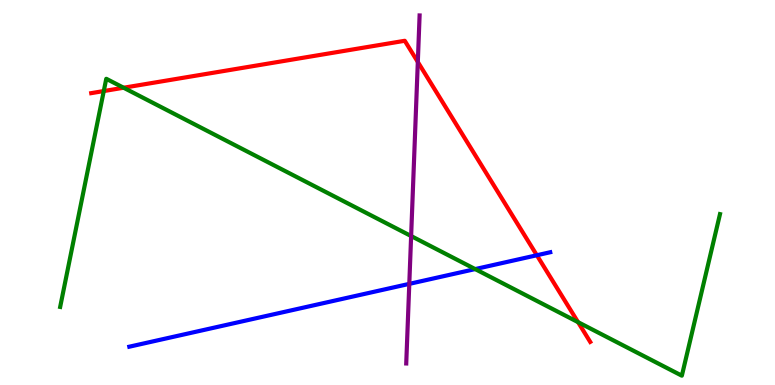[{'lines': ['blue', 'red'], 'intersections': [{'x': 6.93, 'y': 3.37}]}, {'lines': ['green', 'red'], 'intersections': [{'x': 1.34, 'y': 7.64}, {'x': 1.6, 'y': 7.72}, {'x': 7.46, 'y': 1.63}]}, {'lines': ['purple', 'red'], 'intersections': [{'x': 5.39, 'y': 8.39}]}, {'lines': ['blue', 'green'], 'intersections': [{'x': 6.13, 'y': 3.01}]}, {'lines': ['blue', 'purple'], 'intersections': [{'x': 5.28, 'y': 2.63}]}, {'lines': ['green', 'purple'], 'intersections': [{'x': 5.3, 'y': 3.87}]}]